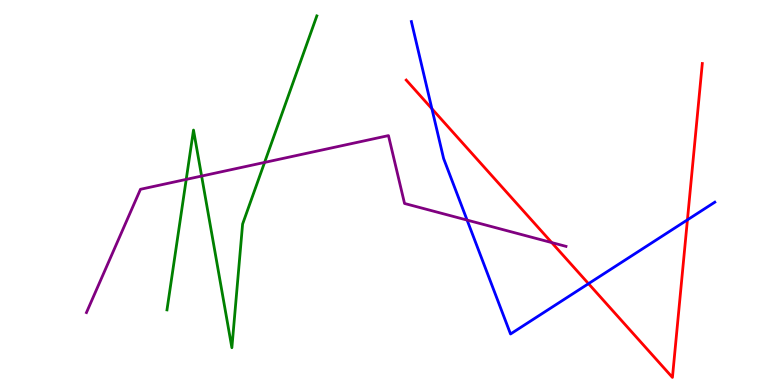[{'lines': ['blue', 'red'], 'intersections': [{'x': 5.57, 'y': 7.18}, {'x': 7.59, 'y': 2.63}, {'x': 8.87, 'y': 4.29}]}, {'lines': ['green', 'red'], 'intersections': []}, {'lines': ['purple', 'red'], 'intersections': [{'x': 7.12, 'y': 3.7}]}, {'lines': ['blue', 'green'], 'intersections': []}, {'lines': ['blue', 'purple'], 'intersections': [{'x': 6.03, 'y': 4.28}]}, {'lines': ['green', 'purple'], 'intersections': [{'x': 2.4, 'y': 5.34}, {'x': 2.6, 'y': 5.43}, {'x': 3.41, 'y': 5.78}]}]